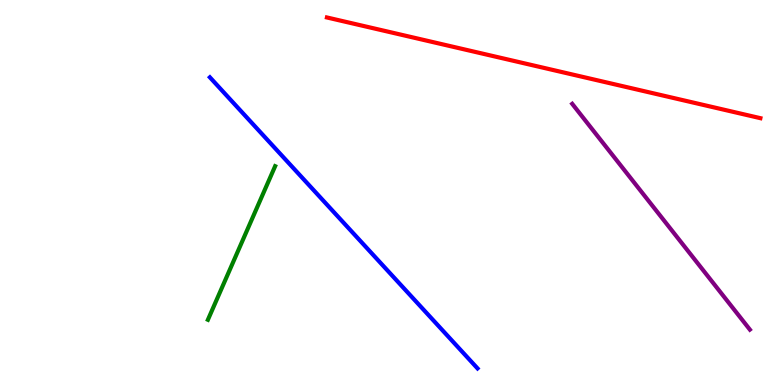[{'lines': ['blue', 'red'], 'intersections': []}, {'lines': ['green', 'red'], 'intersections': []}, {'lines': ['purple', 'red'], 'intersections': []}, {'lines': ['blue', 'green'], 'intersections': []}, {'lines': ['blue', 'purple'], 'intersections': []}, {'lines': ['green', 'purple'], 'intersections': []}]